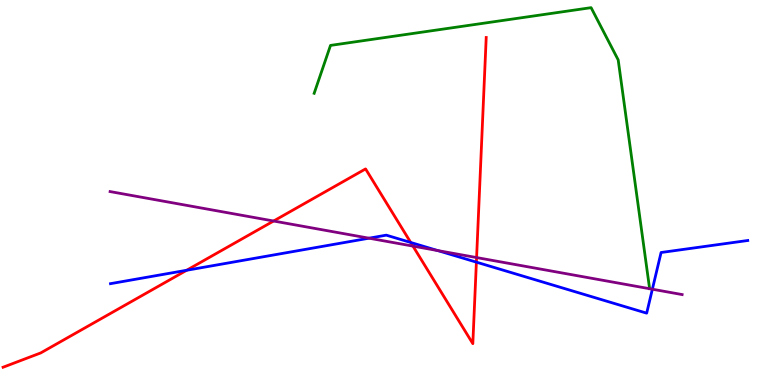[{'lines': ['blue', 'red'], 'intersections': [{'x': 2.41, 'y': 2.98}, {'x': 5.3, 'y': 3.7}, {'x': 6.15, 'y': 3.19}]}, {'lines': ['green', 'red'], 'intersections': []}, {'lines': ['purple', 'red'], 'intersections': [{'x': 3.53, 'y': 4.26}, {'x': 5.33, 'y': 3.61}, {'x': 6.15, 'y': 3.31}]}, {'lines': ['blue', 'green'], 'intersections': []}, {'lines': ['blue', 'purple'], 'intersections': [{'x': 4.76, 'y': 3.81}, {'x': 5.65, 'y': 3.49}, {'x': 8.42, 'y': 2.49}]}, {'lines': ['green', 'purple'], 'intersections': []}]